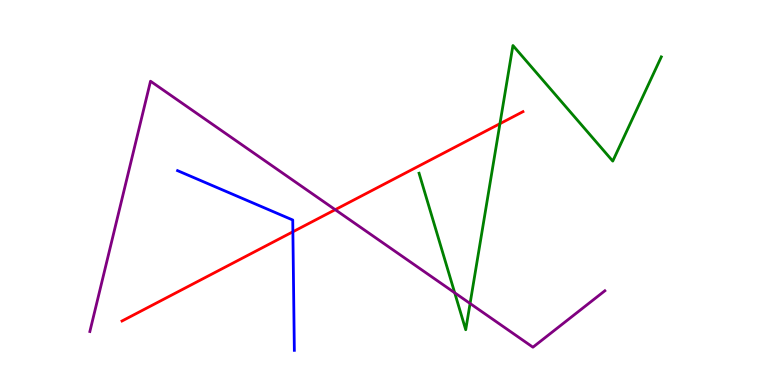[{'lines': ['blue', 'red'], 'intersections': [{'x': 3.78, 'y': 3.98}]}, {'lines': ['green', 'red'], 'intersections': [{'x': 6.45, 'y': 6.79}]}, {'lines': ['purple', 'red'], 'intersections': [{'x': 4.33, 'y': 4.55}]}, {'lines': ['blue', 'green'], 'intersections': []}, {'lines': ['blue', 'purple'], 'intersections': []}, {'lines': ['green', 'purple'], 'intersections': [{'x': 5.87, 'y': 2.4}, {'x': 6.07, 'y': 2.12}]}]